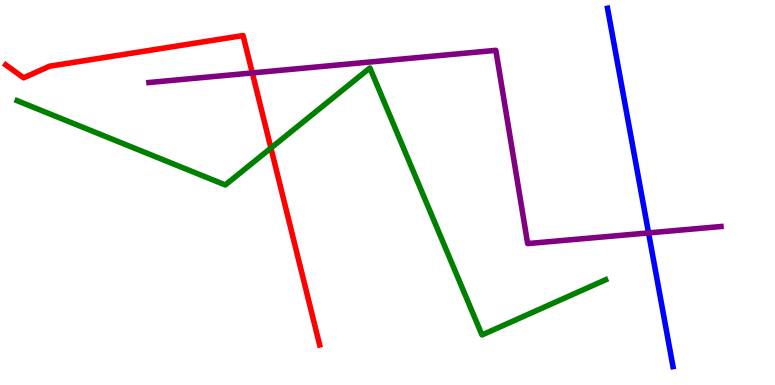[{'lines': ['blue', 'red'], 'intersections': []}, {'lines': ['green', 'red'], 'intersections': [{'x': 3.5, 'y': 6.15}]}, {'lines': ['purple', 'red'], 'intersections': [{'x': 3.26, 'y': 8.11}]}, {'lines': ['blue', 'green'], 'intersections': []}, {'lines': ['blue', 'purple'], 'intersections': [{'x': 8.37, 'y': 3.95}]}, {'lines': ['green', 'purple'], 'intersections': []}]